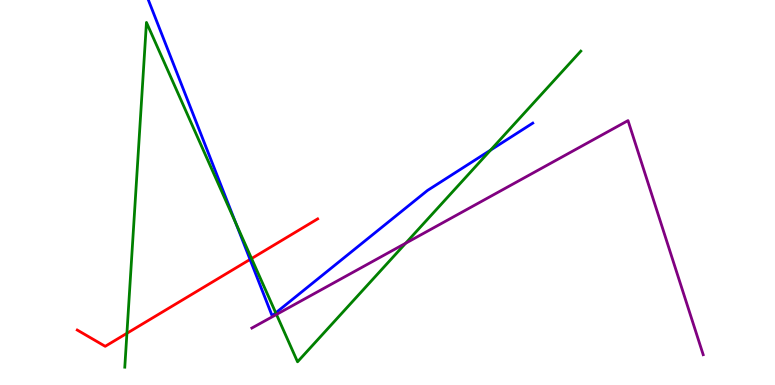[{'lines': ['blue', 'red'], 'intersections': [{'x': 3.23, 'y': 3.26}]}, {'lines': ['green', 'red'], 'intersections': [{'x': 1.64, 'y': 1.34}, {'x': 3.25, 'y': 3.29}]}, {'lines': ['purple', 'red'], 'intersections': []}, {'lines': ['blue', 'green'], 'intersections': [{'x': 3.04, 'y': 4.2}, {'x': 3.56, 'y': 1.87}, {'x': 6.33, 'y': 6.1}]}, {'lines': ['blue', 'purple'], 'intersections': []}, {'lines': ['green', 'purple'], 'intersections': [{'x': 3.57, 'y': 1.83}, {'x': 5.23, 'y': 3.68}]}]